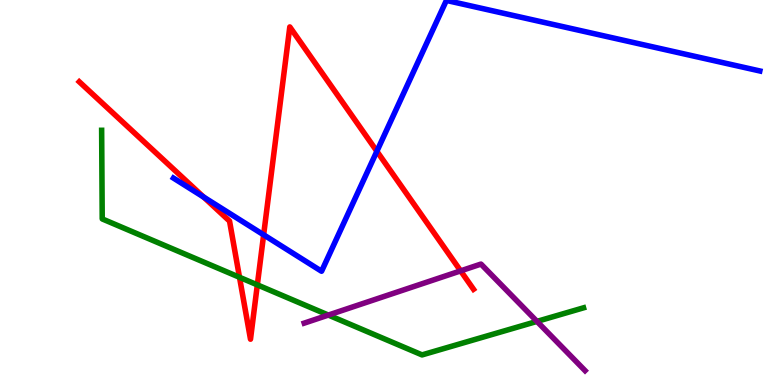[{'lines': ['blue', 'red'], 'intersections': [{'x': 2.63, 'y': 4.88}, {'x': 3.4, 'y': 3.9}, {'x': 4.86, 'y': 6.07}]}, {'lines': ['green', 'red'], 'intersections': [{'x': 3.09, 'y': 2.8}, {'x': 3.32, 'y': 2.6}]}, {'lines': ['purple', 'red'], 'intersections': [{'x': 5.94, 'y': 2.96}]}, {'lines': ['blue', 'green'], 'intersections': []}, {'lines': ['blue', 'purple'], 'intersections': []}, {'lines': ['green', 'purple'], 'intersections': [{'x': 4.24, 'y': 1.82}, {'x': 6.93, 'y': 1.65}]}]